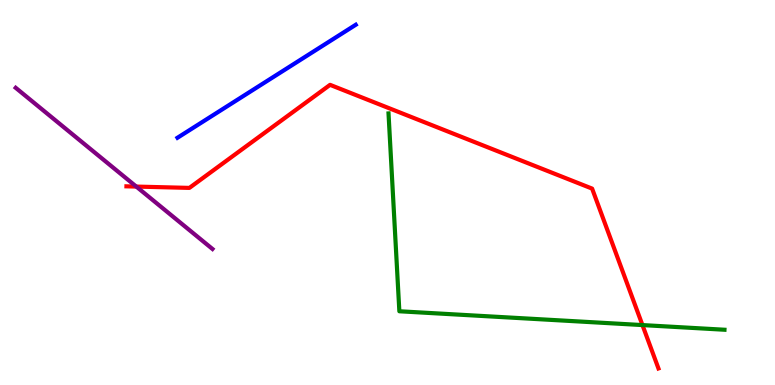[{'lines': ['blue', 'red'], 'intersections': []}, {'lines': ['green', 'red'], 'intersections': [{'x': 8.29, 'y': 1.56}]}, {'lines': ['purple', 'red'], 'intersections': [{'x': 1.76, 'y': 5.15}]}, {'lines': ['blue', 'green'], 'intersections': []}, {'lines': ['blue', 'purple'], 'intersections': []}, {'lines': ['green', 'purple'], 'intersections': []}]